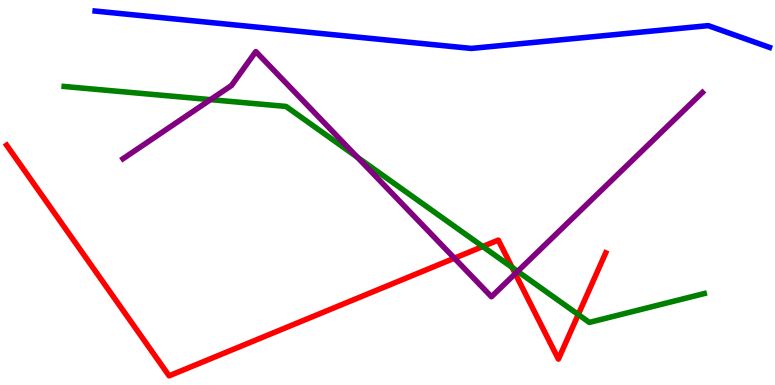[{'lines': ['blue', 'red'], 'intersections': []}, {'lines': ['green', 'red'], 'intersections': [{'x': 6.23, 'y': 3.6}, {'x': 6.61, 'y': 3.05}, {'x': 7.46, 'y': 1.83}]}, {'lines': ['purple', 'red'], 'intersections': [{'x': 5.86, 'y': 3.29}, {'x': 6.65, 'y': 2.89}]}, {'lines': ['blue', 'green'], 'intersections': []}, {'lines': ['blue', 'purple'], 'intersections': []}, {'lines': ['green', 'purple'], 'intersections': [{'x': 2.72, 'y': 7.41}, {'x': 4.61, 'y': 5.92}, {'x': 6.68, 'y': 2.95}]}]